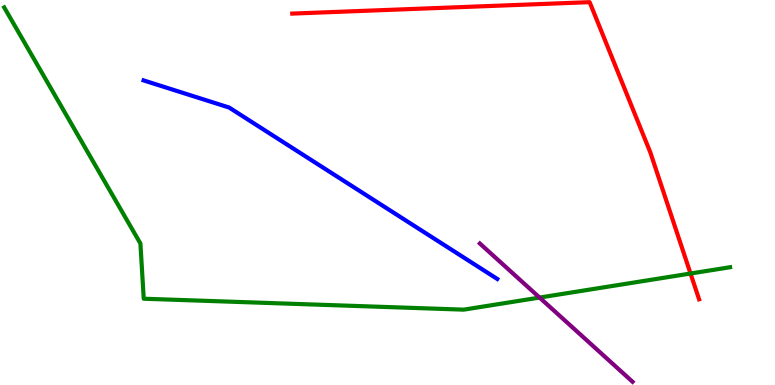[{'lines': ['blue', 'red'], 'intersections': []}, {'lines': ['green', 'red'], 'intersections': [{'x': 8.91, 'y': 2.9}]}, {'lines': ['purple', 'red'], 'intersections': []}, {'lines': ['blue', 'green'], 'intersections': []}, {'lines': ['blue', 'purple'], 'intersections': []}, {'lines': ['green', 'purple'], 'intersections': [{'x': 6.96, 'y': 2.27}]}]